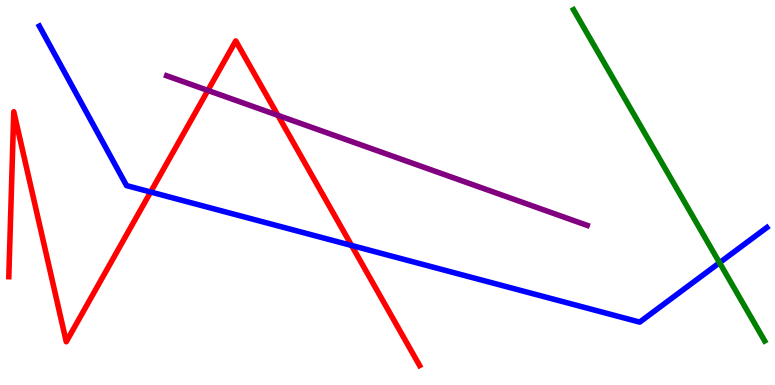[{'lines': ['blue', 'red'], 'intersections': [{'x': 1.94, 'y': 5.01}, {'x': 4.54, 'y': 3.62}]}, {'lines': ['green', 'red'], 'intersections': []}, {'lines': ['purple', 'red'], 'intersections': [{'x': 2.68, 'y': 7.65}, {'x': 3.59, 'y': 7.0}]}, {'lines': ['blue', 'green'], 'intersections': [{'x': 9.28, 'y': 3.18}]}, {'lines': ['blue', 'purple'], 'intersections': []}, {'lines': ['green', 'purple'], 'intersections': []}]